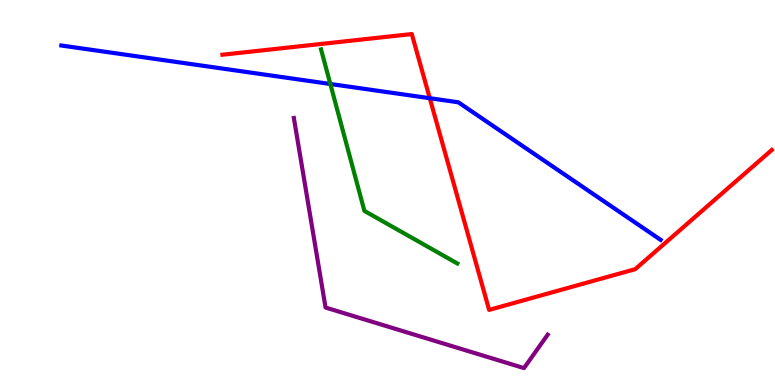[{'lines': ['blue', 'red'], 'intersections': [{'x': 5.55, 'y': 7.45}]}, {'lines': ['green', 'red'], 'intersections': []}, {'lines': ['purple', 'red'], 'intersections': []}, {'lines': ['blue', 'green'], 'intersections': [{'x': 4.26, 'y': 7.82}]}, {'lines': ['blue', 'purple'], 'intersections': []}, {'lines': ['green', 'purple'], 'intersections': []}]